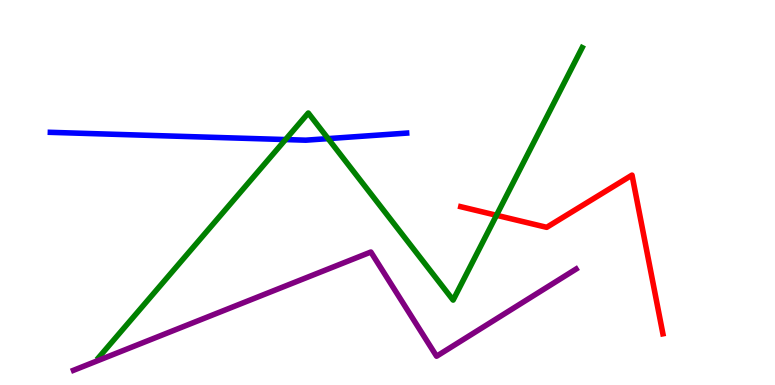[{'lines': ['blue', 'red'], 'intersections': []}, {'lines': ['green', 'red'], 'intersections': [{'x': 6.41, 'y': 4.41}]}, {'lines': ['purple', 'red'], 'intersections': []}, {'lines': ['blue', 'green'], 'intersections': [{'x': 3.68, 'y': 6.37}, {'x': 4.23, 'y': 6.4}]}, {'lines': ['blue', 'purple'], 'intersections': []}, {'lines': ['green', 'purple'], 'intersections': []}]